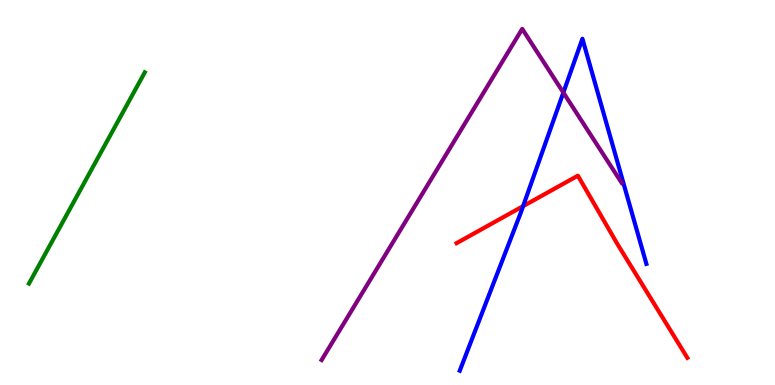[{'lines': ['blue', 'red'], 'intersections': [{'x': 6.75, 'y': 4.65}]}, {'lines': ['green', 'red'], 'intersections': []}, {'lines': ['purple', 'red'], 'intersections': []}, {'lines': ['blue', 'green'], 'intersections': []}, {'lines': ['blue', 'purple'], 'intersections': [{'x': 7.27, 'y': 7.6}]}, {'lines': ['green', 'purple'], 'intersections': []}]